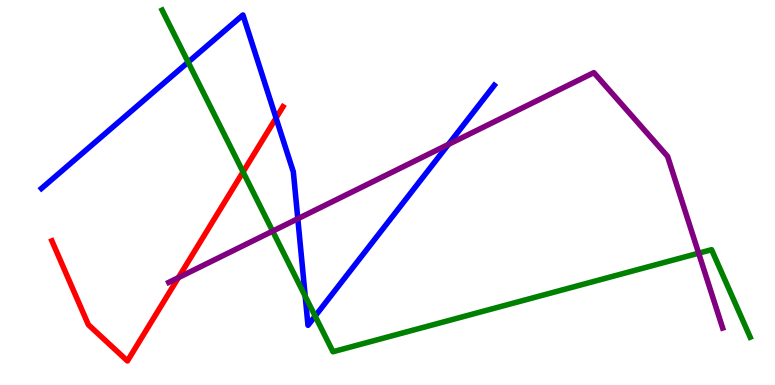[{'lines': ['blue', 'red'], 'intersections': [{'x': 3.56, 'y': 6.93}]}, {'lines': ['green', 'red'], 'intersections': [{'x': 3.14, 'y': 5.53}]}, {'lines': ['purple', 'red'], 'intersections': [{'x': 2.3, 'y': 2.79}]}, {'lines': ['blue', 'green'], 'intersections': [{'x': 2.43, 'y': 8.38}, {'x': 3.94, 'y': 2.31}, {'x': 4.07, 'y': 1.79}]}, {'lines': ['blue', 'purple'], 'intersections': [{'x': 3.84, 'y': 4.32}, {'x': 5.79, 'y': 6.25}]}, {'lines': ['green', 'purple'], 'intersections': [{'x': 3.52, 'y': 4.0}, {'x': 9.01, 'y': 3.42}]}]